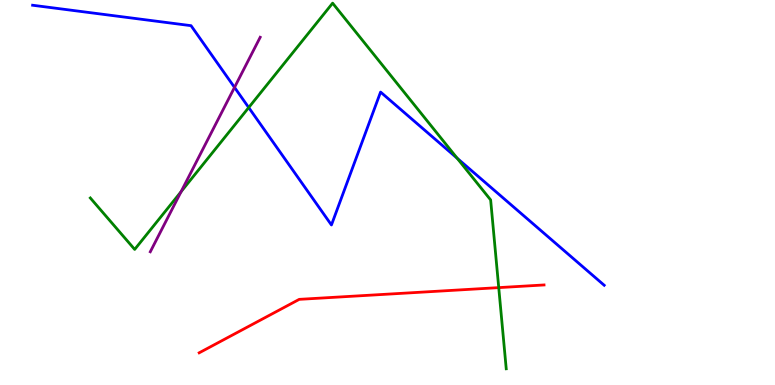[{'lines': ['blue', 'red'], 'intersections': []}, {'lines': ['green', 'red'], 'intersections': [{'x': 6.44, 'y': 2.53}]}, {'lines': ['purple', 'red'], 'intersections': []}, {'lines': ['blue', 'green'], 'intersections': [{'x': 3.21, 'y': 7.21}, {'x': 5.9, 'y': 5.89}]}, {'lines': ['blue', 'purple'], 'intersections': [{'x': 3.03, 'y': 7.73}]}, {'lines': ['green', 'purple'], 'intersections': [{'x': 2.34, 'y': 5.02}]}]